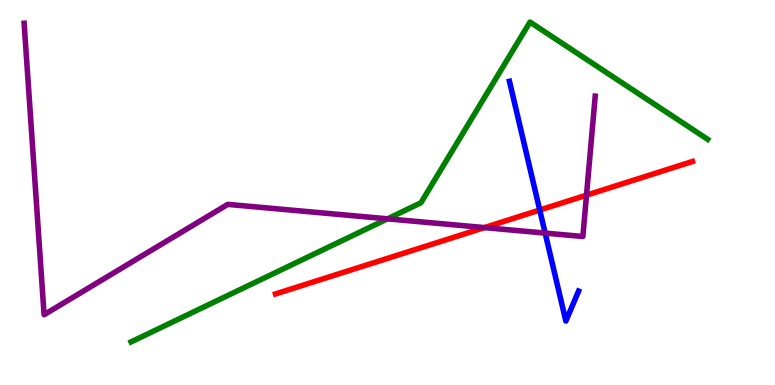[{'lines': ['blue', 'red'], 'intersections': [{'x': 6.96, 'y': 4.54}]}, {'lines': ['green', 'red'], 'intersections': []}, {'lines': ['purple', 'red'], 'intersections': [{'x': 6.25, 'y': 4.09}, {'x': 7.57, 'y': 4.93}]}, {'lines': ['blue', 'green'], 'intersections': []}, {'lines': ['blue', 'purple'], 'intersections': [{'x': 7.03, 'y': 3.95}]}, {'lines': ['green', 'purple'], 'intersections': [{'x': 5.0, 'y': 4.32}]}]